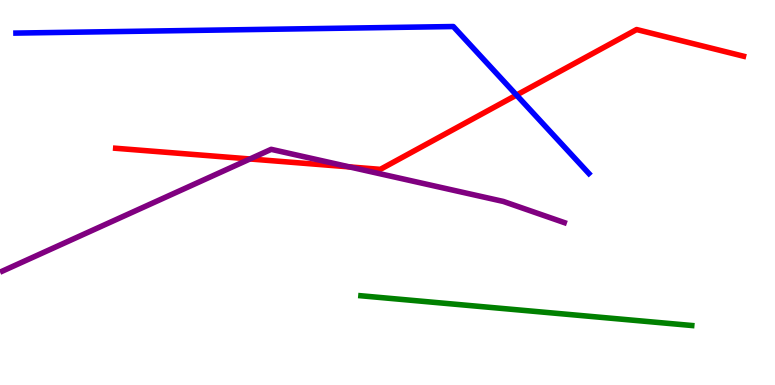[{'lines': ['blue', 'red'], 'intersections': [{'x': 6.66, 'y': 7.53}]}, {'lines': ['green', 'red'], 'intersections': []}, {'lines': ['purple', 'red'], 'intersections': [{'x': 3.23, 'y': 5.87}, {'x': 4.51, 'y': 5.67}]}, {'lines': ['blue', 'green'], 'intersections': []}, {'lines': ['blue', 'purple'], 'intersections': []}, {'lines': ['green', 'purple'], 'intersections': []}]